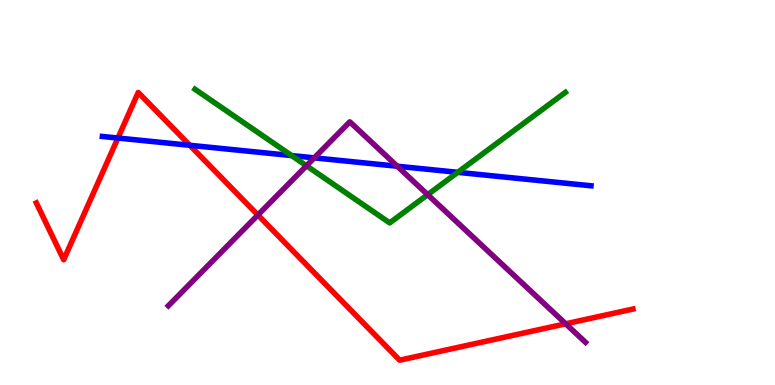[{'lines': ['blue', 'red'], 'intersections': [{'x': 1.52, 'y': 6.41}, {'x': 2.45, 'y': 6.23}]}, {'lines': ['green', 'red'], 'intersections': []}, {'lines': ['purple', 'red'], 'intersections': [{'x': 3.33, 'y': 4.42}, {'x': 7.3, 'y': 1.59}]}, {'lines': ['blue', 'green'], 'intersections': [{'x': 3.76, 'y': 5.96}, {'x': 5.91, 'y': 5.52}]}, {'lines': ['blue', 'purple'], 'intersections': [{'x': 4.06, 'y': 5.9}, {'x': 5.13, 'y': 5.68}]}, {'lines': ['green', 'purple'], 'intersections': [{'x': 3.95, 'y': 5.69}, {'x': 5.52, 'y': 4.94}]}]